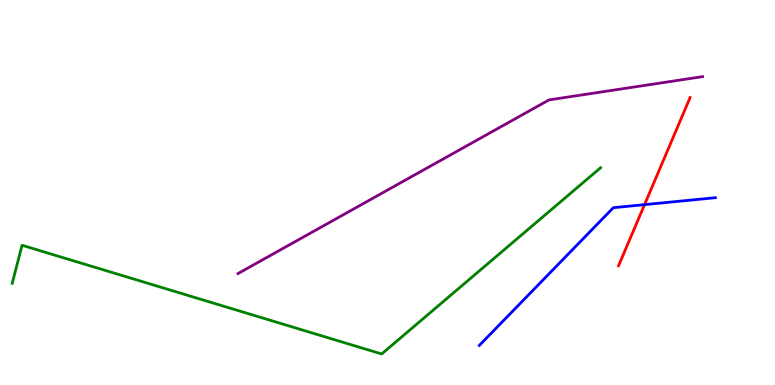[{'lines': ['blue', 'red'], 'intersections': [{'x': 8.32, 'y': 4.68}]}, {'lines': ['green', 'red'], 'intersections': []}, {'lines': ['purple', 'red'], 'intersections': []}, {'lines': ['blue', 'green'], 'intersections': []}, {'lines': ['blue', 'purple'], 'intersections': []}, {'lines': ['green', 'purple'], 'intersections': []}]